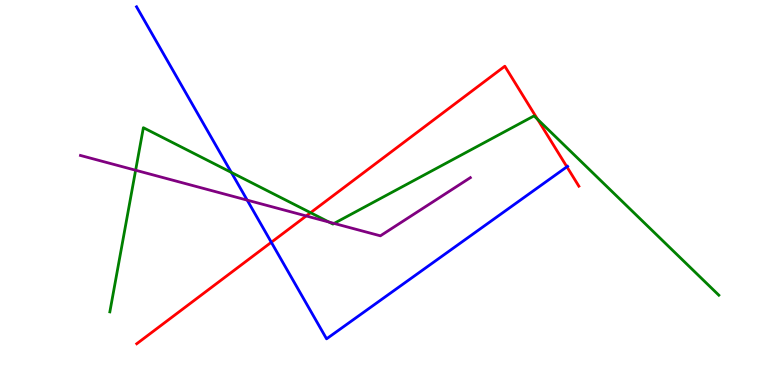[{'lines': ['blue', 'red'], 'intersections': [{'x': 3.5, 'y': 3.71}, {'x': 7.31, 'y': 5.67}]}, {'lines': ['green', 'red'], 'intersections': [{'x': 4.01, 'y': 4.48}, {'x': 6.94, 'y': 6.9}]}, {'lines': ['purple', 'red'], 'intersections': [{'x': 3.95, 'y': 4.39}]}, {'lines': ['blue', 'green'], 'intersections': [{'x': 2.99, 'y': 5.52}]}, {'lines': ['blue', 'purple'], 'intersections': [{'x': 3.19, 'y': 4.8}]}, {'lines': ['green', 'purple'], 'intersections': [{'x': 1.75, 'y': 5.58}, {'x': 4.24, 'y': 4.23}, {'x': 4.31, 'y': 4.2}]}]